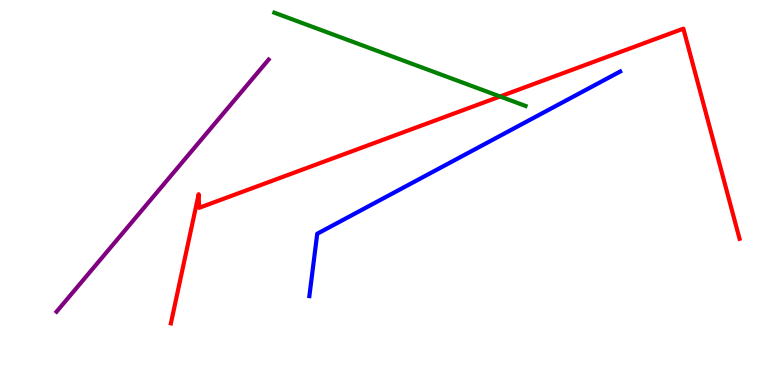[{'lines': ['blue', 'red'], 'intersections': []}, {'lines': ['green', 'red'], 'intersections': [{'x': 6.45, 'y': 7.49}]}, {'lines': ['purple', 'red'], 'intersections': []}, {'lines': ['blue', 'green'], 'intersections': []}, {'lines': ['blue', 'purple'], 'intersections': []}, {'lines': ['green', 'purple'], 'intersections': []}]